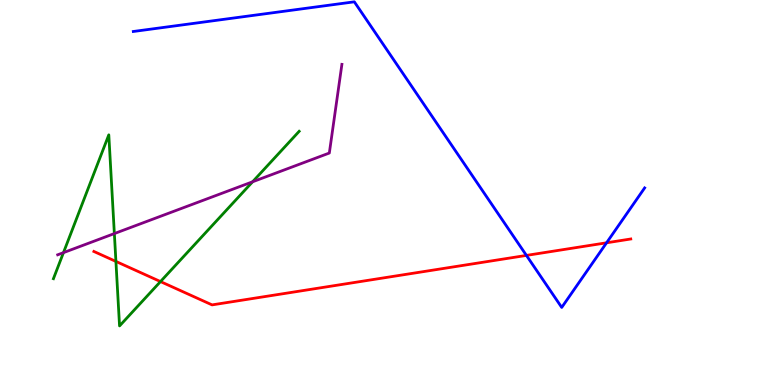[{'lines': ['blue', 'red'], 'intersections': [{'x': 6.79, 'y': 3.37}, {'x': 7.83, 'y': 3.69}]}, {'lines': ['green', 'red'], 'intersections': [{'x': 1.5, 'y': 3.21}, {'x': 2.07, 'y': 2.69}]}, {'lines': ['purple', 'red'], 'intersections': []}, {'lines': ['blue', 'green'], 'intersections': []}, {'lines': ['blue', 'purple'], 'intersections': []}, {'lines': ['green', 'purple'], 'intersections': [{'x': 0.819, 'y': 3.44}, {'x': 1.48, 'y': 3.93}, {'x': 3.26, 'y': 5.28}]}]